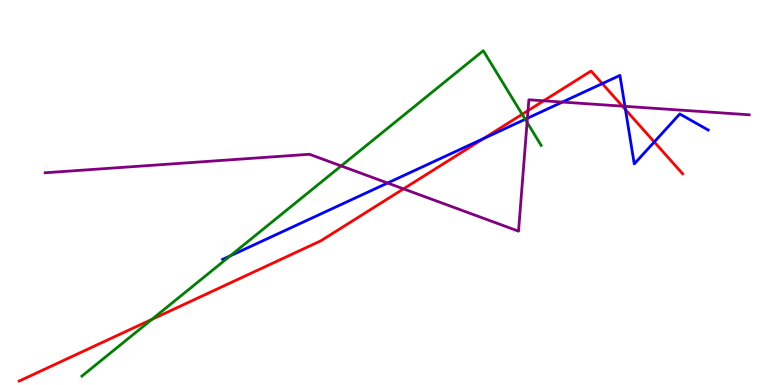[{'lines': ['blue', 'red'], 'intersections': [{'x': 6.24, 'y': 6.4}, {'x': 7.77, 'y': 7.83}, {'x': 8.07, 'y': 7.15}, {'x': 8.44, 'y': 6.31}]}, {'lines': ['green', 'red'], 'intersections': [{'x': 1.96, 'y': 1.7}, {'x': 6.74, 'y': 7.03}]}, {'lines': ['purple', 'red'], 'intersections': [{'x': 5.21, 'y': 5.09}, {'x': 6.81, 'y': 7.13}, {'x': 7.02, 'y': 7.38}, {'x': 8.03, 'y': 7.24}]}, {'lines': ['blue', 'green'], 'intersections': [{'x': 2.97, 'y': 3.35}, {'x': 6.78, 'y': 6.9}]}, {'lines': ['blue', 'purple'], 'intersections': [{'x': 5.0, 'y': 5.25}, {'x': 6.81, 'y': 6.93}, {'x': 7.26, 'y': 7.35}, {'x': 8.06, 'y': 7.24}]}, {'lines': ['green', 'purple'], 'intersections': [{'x': 4.4, 'y': 5.69}, {'x': 6.8, 'y': 6.82}]}]